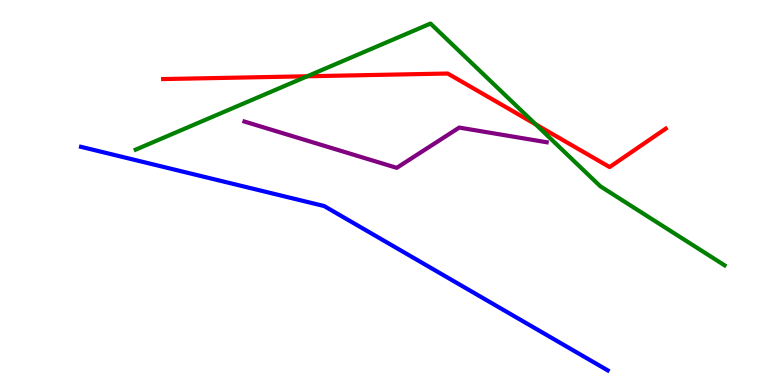[{'lines': ['blue', 'red'], 'intersections': []}, {'lines': ['green', 'red'], 'intersections': [{'x': 3.96, 'y': 8.02}, {'x': 6.91, 'y': 6.77}]}, {'lines': ['purple', 'red'], 'intersections': []}, {'lines': ['blue', 'green'], 'intersections': []}, {'lines': ['blue', 'purple'], 'intersections': []}, {'lines': ['green', 'purple'], 'intersections': []}]